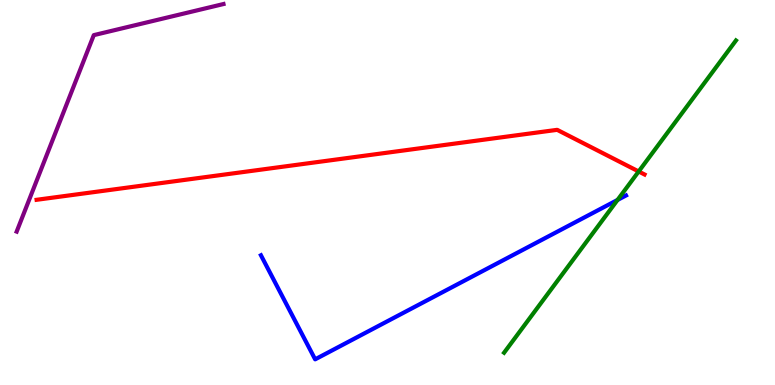[{'lines': ['blue', 'red'], 'intersections': []}, {'lines': ['green', 'red'], 'intersections': [{'x': 8.24, 'y': 5.55}]}, {'lines': ['purple', 'red'], 'intersections': []}, {'lines': ['blue', 'green'], 'intersections': [{'x': 7.97, 'y': 4.81}]}, {'lines': ['blue', 'purple'], 'intersections': []}, {'lines': ['green', 'purple'], 'intersections': []}]